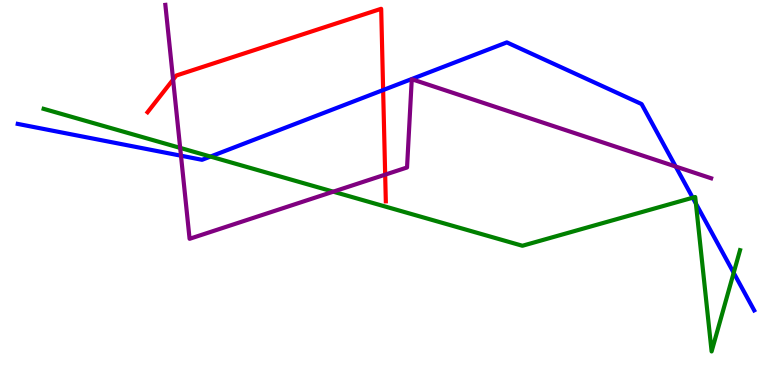[{'lines': ['blue', 'red'], 'intersections': [{'x': 4.94, 'y': 7.66}]}, {'lines': ['green', 'red'], 'intersections': []}, {'lines': ['purple', 'red'], 'intersections': [{'x': 2.23, 'y': 7.93}, {'x': 4.97, 'y': 5.46}]}, {'lines': ['blue', 'green'], 'intersections': [{'x': 2.72, 'y': 5.93}, {'x': 8.94, 'y': 4.86}, {'x': 8.98, 'y': 4.71}, {'x': 9.47, 'y': 2.91}]}, {'lines': ['blue', 'purple'], 'intersections': [{'x': 2.34, 'y': 5.96}, {'x': 8.72, 'y': 5.67}]}, {'lines': ['green', 'purple'], 'intersections': [{'x': 2.32, 'y': 6.16}, {'x': 4.3, 'y': 5.02}]}]